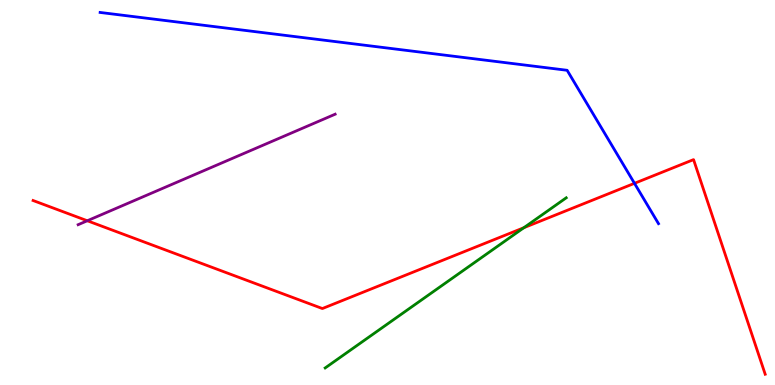[{'lines': ['blue', 'red'], 'intersections': [{'x': 8.19, 'y': 5.24}]}, {'lines': ['green', 'red'], 'intersections': [{'x': 6.76, 'y': 4.09}]}, {'lines': ['purple', 'red'], 'intersections': [{'x': 1.13, 'y': 4.27}]}, {'lines': ['blue', 'green'], 'intersections': []}, {'lines': ['blue', 'purple'], 'intersections': []}, {'lines': ['green', 'purple'], 'intersections': []}]